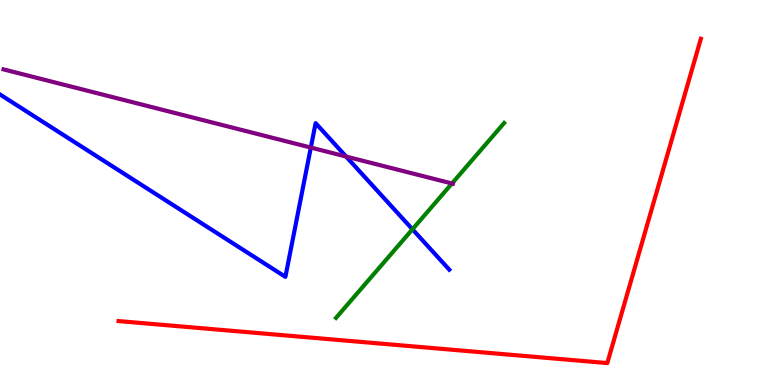[{'lines': ['blue', 'red'], 'intersections': []}, {'lines': ['green', 'red'], 'intersections': []}, {'lines': ['purple', 'red'], 'intersections': []}, {'lines': ['blue', 'green'], 'intersections': [{'x': 5.32, 'y': 4.04}]}, {'lines': ['blue', 'purple'], 'intersections': [{'x': 4.01, 'y': 6.17}, {'x': 4.47, 'y': 5.93}]}, {'lines': ['green', 'purple'], 'intersections': [{'x': 5.83, 'y': 5.23}]}]